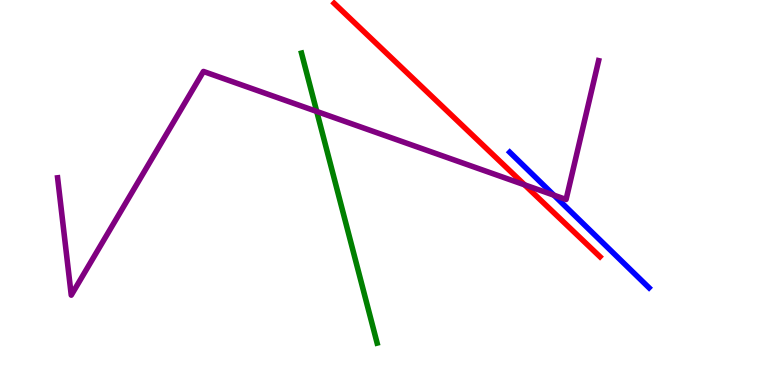[{'lines': ['blue', 'red'], 'intersections': []}, {'lines': ['green', 'red'], 'intersections': []}, {'lines': ['purple', 'red'], 'intersections': [{'x': 6.77, 'y': 5.2}]}, {'lines': ['blue', 'green'], 'intersections': []}, {'lines': ['blue', 'purple'], 'intersections': [{'x': 7.15, 'y': 4.93}]}, {'lines': ['green', 'purple'], 'intersections': [{'x': 4.09, 'y': 7.11}]}]